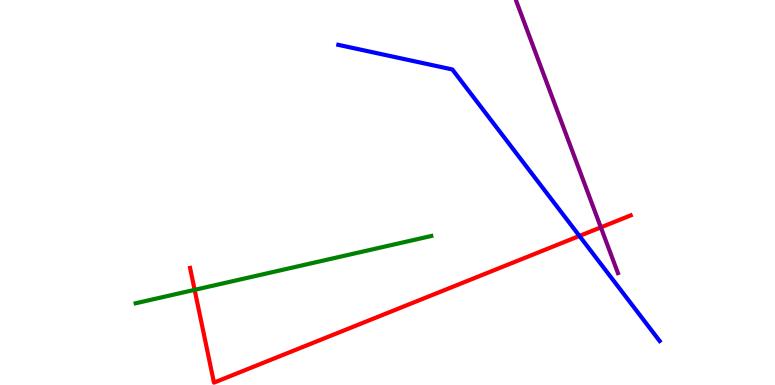[{'lines': ['blue', 'red'], 'intersections': [{'x': 7.48, 'y': 3.87}]}, {'lines': ['green', 'red'], 'intersections': [{'x': 2.51, 'y': 2.47}]}, {'lines': ['purple', 'red'], 'intersections': [{'x': 7.75, 'y': 4.09}]}, {'lines': ['blue', 'green'], 'intersections': []}, {'lines': ['blue', 'purple'], 'intersections': []}, {'lines': ['green', 'purple'], 'intersections': []}]